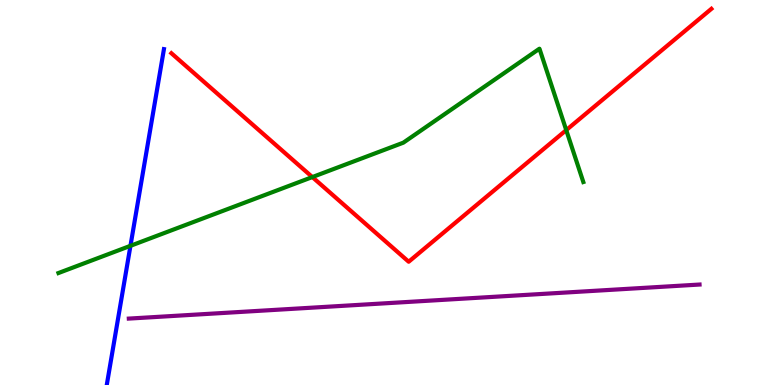[{'lines': ['blue', 'red'], 'intersections': []}, {'lines': ['green', 'red'], 'intersections': [{'x': 4.03, 'y': 5.4}, {'x': 7.31, 'y': 6.62}]}, {'lines': ['purple', 'red'], 'intersections': []}, {'lines': ['blue', 'green'], 'intersections': [{'x': 1.68, 'y': 3.62}]}, {'lines': ['blue', 'purple'], 'intersections': []}, {'lines': ['green', 'purple'], 'intersections': []}]